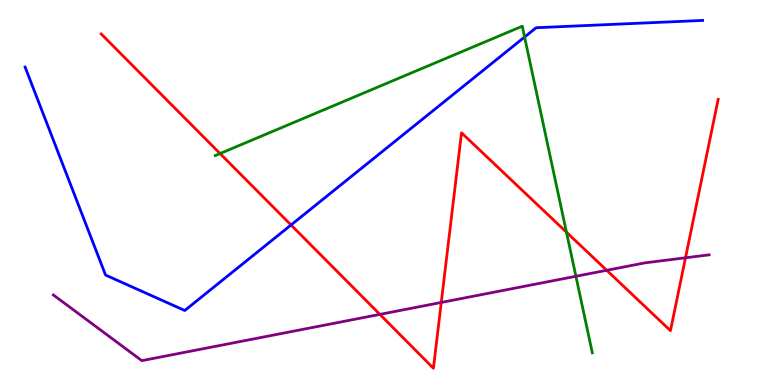[{'lines': ['blue', 'red'], 'intersections': [{'x': 3.76, 'y': 4.16}]}, {'lines': ['green', 'red'], 'intersections': [{'x': 2.84, 'y': 6.01}, {'x': 7.31, 'y': 3.97}]}, {'lines': ['purple', 'red'], 'intersections': [{'x': 4.9, 'y': 1.83}, {'x': 5.69, 'y': 2.14}, {'x': 7.83, 'y': 2.98}, {'x': 8.85, 'y': 3.3}]}, {'lines': ['blue', 'green'], 'intersections': [{'x': 6.77, 'y': 9.04}]}, {'lines': ['blue', 'purple'], 'intersections': []}, {'lines': ['green', 'purple'], 'intersections': [{'x': 7.43, 'y': 2.82}]}]